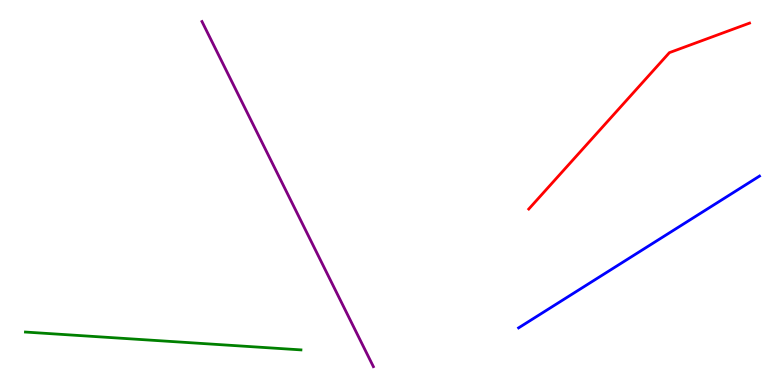[{'lines': ['blue', 'red'], 'intersections': []}, {'lines': ['green', 'red'], 'intersections': []}, {'lines': ['purple', 'red'], 'intersections': []}, {'lines': ['blue', 'green'], 'intersections': []}, {'lines': ['blue', 'purple'], 'intersections': []}, {'lines': ['green', 'purple'], 'intersections': []}]